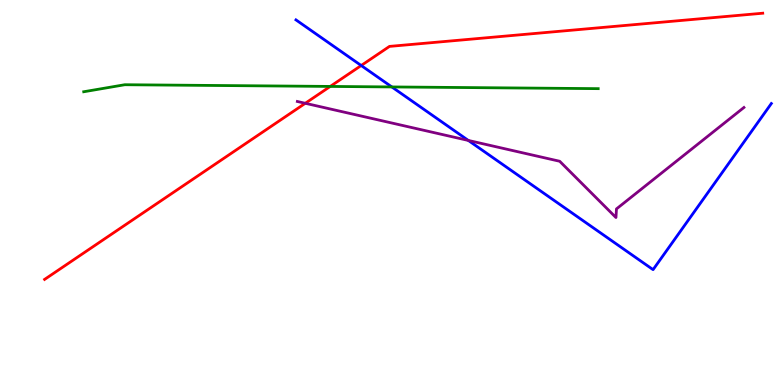[{'lines': ['blue', 'red'], 'intersections': [{'x': 4.66, 'y': 8.3}]}, {'lines': ['green', 'red'], 'intersections': [{'x': 4.26, 'y': 7.76}]}, {'lines': ['purple', 'red'], 'intersections': [{'x': 3.94, 'y': 7.32}]}, {'lines': ['blue', 'green'], 'intersections': [{'x': 5.06, 'y': 7.74}]}, {'lines': ['blue', 'purple'], 'intersections': [{'x': 6.04, 'y': 6.35}]}, {'lines': ['green', 'purple'], 'intersections': []}]